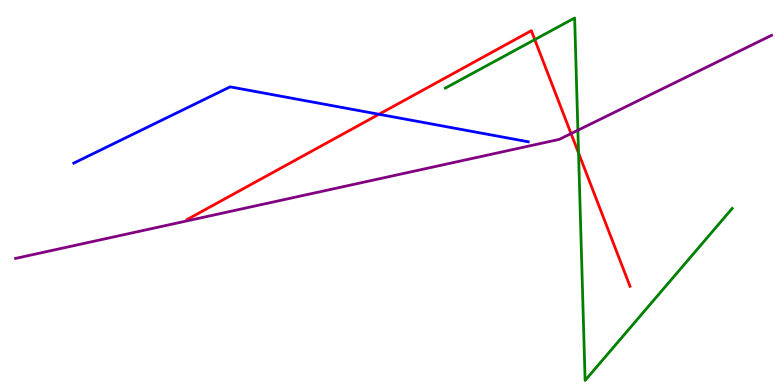[{'lines': ['blue', 'red'], 'intersections': [{'x': 4.89, 'y': 7.03}]}, {'lines': ['green', 'red'], 'intersections': [{'x': 6.9, 'y': 8.97}, {'x': 7.47, 'y': 6.03}]}, {'lines': ['purple', 'red'], 'intersections': [{'x': 7.37, 'y': 6.53}]}, {'lines': ['blue', 'green'], 'intersections': []}, {'lines': ['blue', 'purple'], 'intersections': []}, {'lines': ['green', 'purple'], 'intersections': [{'x': 7.46, 'y': 6.62}]}]